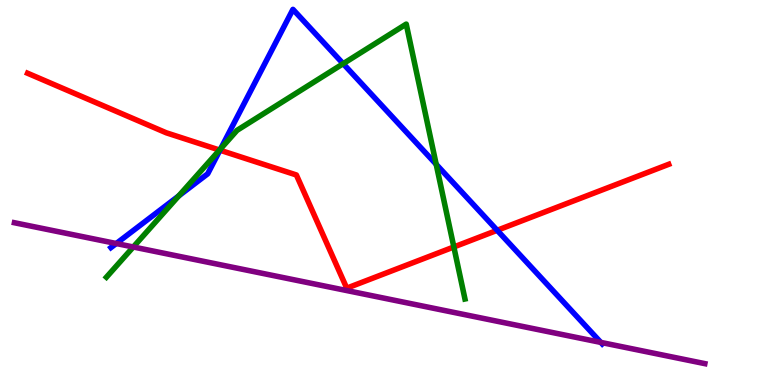[{'lines': ['blue', 'red'], 'intersections': [{'x': 2.84, 'y': 6.1}, {'x': 6.42, 'y': 4.02}]}, {'lines': ['green', 'red'], 'intersections': [{'x': 2.83, 'y': 6.1}, {'x': 5.86, 'y': 3.59}]}, {'lines': ['purple', 'red'], 'intersections': []}, {'lines': ['blue', 'green'], 'intersections': [{'x': 2.31, 'y': 4.91}, {'x': 2.85, 'y': 6.14}, {'x': 4.43, 'y': 8.35}, {'x': 5.63, 'y': 5.73}]}, {'lines': ['blue', 'purple'], 'intersections': [{'x': 1.5, 'y': 3.67}, {'x': 7.75, 'y': 1.11}]}, {'lines': ['green', 'purple'], 'intersections': [{'x': 1.72, 'y': 3.58}]}]